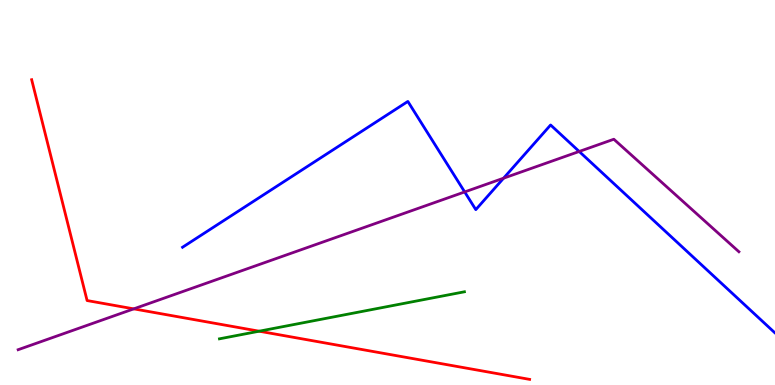[{'lines': ['blue', 'red'], 'intersections': []}, {'lines': ['green', 'red'], 'intersections': [{'x': 3.34, 'y': 1.4}]}, {'lines': ['purple', 'red'], 'intersections': [{'x': 1.73, 'y': 1.98}]}, {'lines': ['blue', 'green'], 'intersections': []}, {'lines': ['blue', 'purple'], 'intersections': [{'x': 6.0, 'y': 5.01}, {'x': 6.5, 'y': 5.37}, {'x': 7.47, 'y': 6.07}]}, {'lines': ['green', 'purple'], 'intersections': []}]